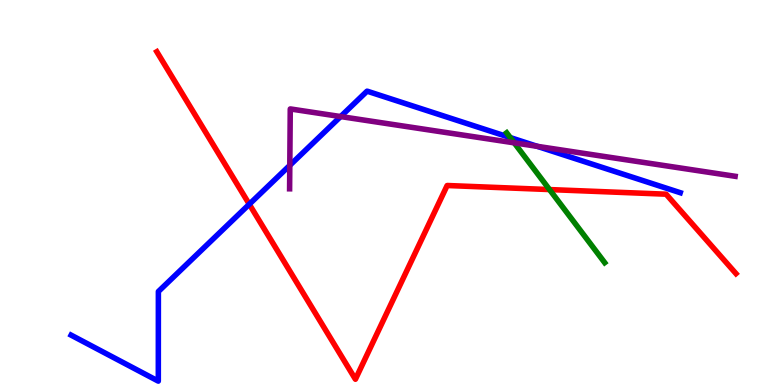[{'lines': ['blue', 'red'], 'intersections': [{'x': 3.22, 'y': 4.7}]}, {'lines': ['green', 'red'], 'intersections': [{'x': 7.09, 'y': 5.08}]}, {'lines': ['purple', 'red'], 'intersections': []}, {'lines': ['blue', 'green'], 'intersections': [{'x': 6.58, 'y': 6.43}]}, {'lines': ['blue', 'purple'], 'intersections': [{'x': 3.74, 'y': 5.71}, {'x': 4.4, 'y': 6.97}, {'x': 6.93, 'y': 6.2}]}, {'lines': ['green', 'purple'], 'intersections': [{'x': 6.64, 'y': 6.29}]}]